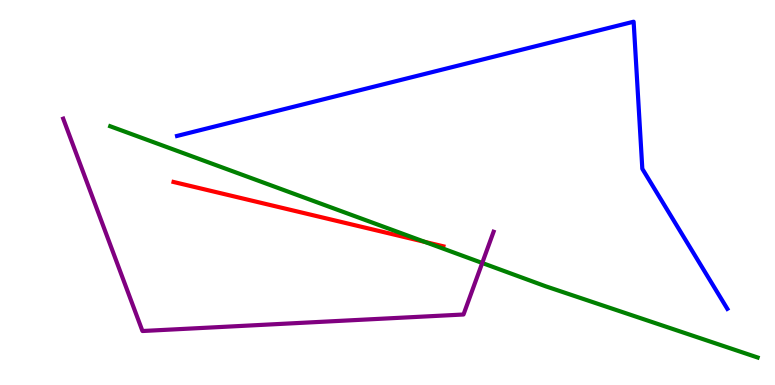[{'lines': ['blue', 'red'], 'intersections': []}, {'lines': ['green', 'red'], 'intersections': [{'x': 5.48, 'y': 3.72}]}, {'lines': ['purple', 'red'], 'intersections': []}, {'lines': ['blue', 'green'], 'intersections': []}, {'lines': ['blue', 'purple'], 'intersections': []}, {'lines': ['green', 'purple'], 'intersections': [{'x': 6.22, 'y': 3.17}]}]